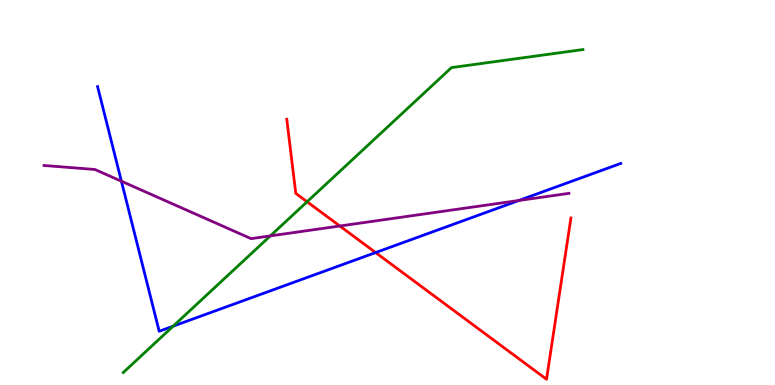[{'lines': ['blue', 'red'], 'intersections': [{'x': 4.85, 'y': 3.44}]}, {'lines': ['green', 'red'], 'intersections': [{'x': 3.96, 'y': 4.76}]}, {'lines': ['purple', 'red'], 'intersections': [{'x': 4.38, 'y': 4.13}]}, {'lines': ['blue', 'green'], 'intersections': [{'x': 2.23, 'y': 1.53}]}, {'lines': ['blue', 'purple'], 'intersections': [{'x': 1.57, 'y': 5.29}, {'x': 6.7, 'y': 4.79}]}, {'lines': ['green', 'purple'], 'intersections': [{'x': 3.49, 'y': 3.87}]}]